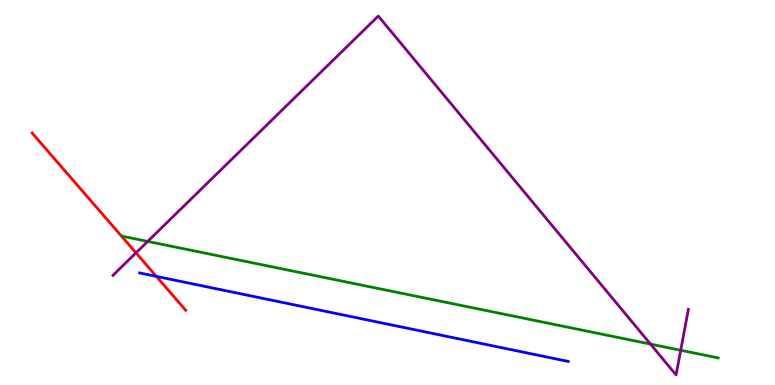[{'lines': ['blue', 'red'], 'intersections': [{'x': 2.02, 'y': 2.82}]}, {'lines': ['green', 'red'], 'intersections': []}, {'lines': ['purple', 'red'], 'intersections': [{'x': 1.75, 'y': 3.43}]}, {'lines': ['blue', 'green'], 'intersections': []}, {'lines': ['blue', 'purple'], 'intersections': []}, {'lines': ['green', 'purple'], 'intersections': [{'x': 1.91, 'y': 3.73}, {'x': 8.39, 'y': 1.06}, {'x': 8.78, 'y': 0.902}]}]